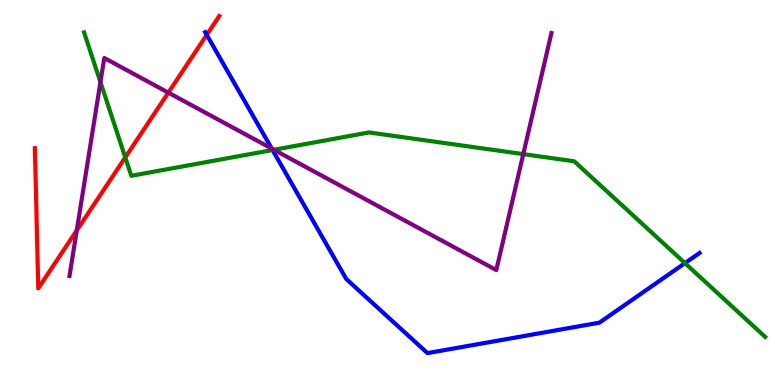[{'lines': ['blue', 'red'], 'intersections': [{'x': 2.67, 'y': 9.09}]}, {'lines': ['green', 'red'], 'intersections': [{'x': 1.62, 'y': 5.91}]}, {'lines': ['purple', 'red'], 'intersections': [{'x': 0.991, 'y': 4.02}, {'x': 2.17, 'y': 7.59}]}, {'lines': ['blue', 'green'], 'intersections': [{'x': 3.52, 'y': 6.1}, {'x': 8.84, 'y': 3.17}]}, {'lines': ['blue', 'purple'], 'intersections': [{'x': 3.51, 'y': 6.14}]}, {'lines': ['green', 'purple'], 'intersections': [{'x': 1.3, 'y': 7.87}, {'x': 3.53, 'y': 6.11}, {'x': 6.75, 'y': 6.0}]}]